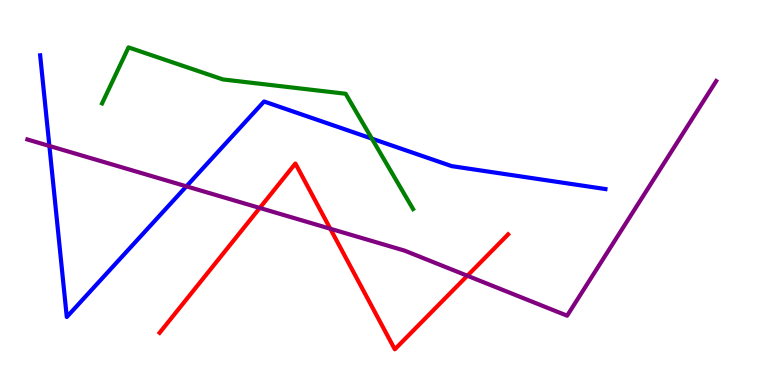[{'lines': ['blue', 'red'], 'intersections': []}, {'lines': ['green', 'red'], 'intersections': []}, {'lines': ['purple', 'red'], 'intersections': [{'x': 3.35, 'y': 4.6}, {'x': 4.26, 'y': 4.06}, {'x': 6.03, 'y': 2.84}]}, {'lines': ['blue', 'green'], 'intersections': [{'x': 4.8, 'y': 6.4}]}, {'lines': ['blue', 'purple'], 'intersections': [{'x': 0.637, 'y': 6.21}, {'x': 2.41, 'y': 5.16}]}, {'lines': ['green', 'purple'], 'intersections': []}]